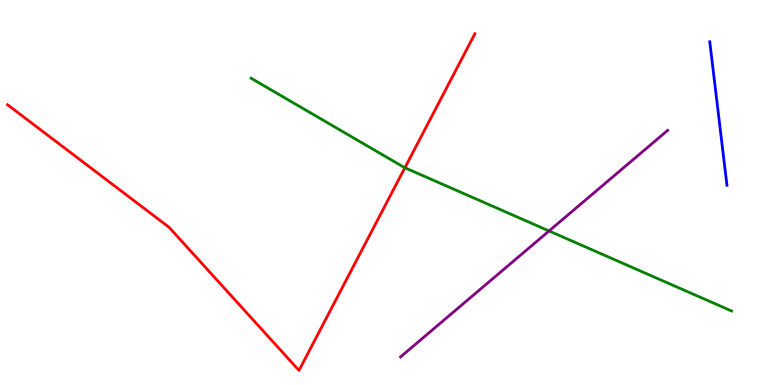[{'lines': ['blue', 'red'], 'intersections': []}, {'lines': ['green', 'red'], 'intersections': [{'x': 5.22, 'y': 5.64}]}, {'lines': ['purple', 'red'], 'intersections': []}, {'lines': ['blue', 'green'], 'intersections': []}, {'lines': ['blue', 'purple'], 'intersections': []}, {'lines': ['green', 'purple'], 'intersections': [{'x': 7.08, 'y': 4.0}]}]